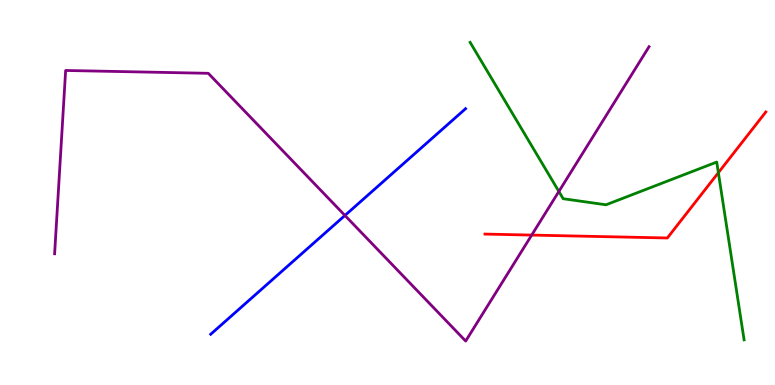[{'lines': ['blue', 'red'], 'intersections': []}, {'lines': ['green', 'red'], 'intersections': [{'x': 9.27, 'y': 5.51}]}, {'lines': ['purple', 'red'], 'intersections': [{'x': 6.86, 'y': 3.89}]}, {'lines': ['blue', 'green'], 'intersections': []}, {'lines': ['blue', 'purple'], 'intersections': [{'x': 4.45, 'y': 4.4}]}, {'lines': ['green', 'purple'], 'intersections': [{'x': 7.21, 'y': 5.03}]}]